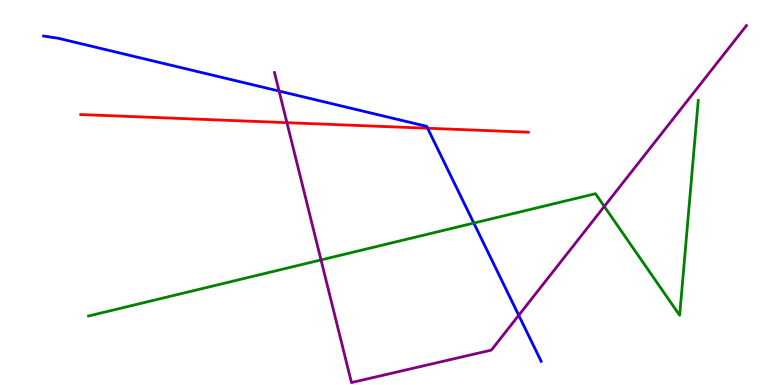[{'lines': ['blue', 'red'], 'intersections': [{'x': 5.52, 'y': 6.67}]}, {'lines': ['green', 'red'], 'intersections': []}, {'lines': ['purple', 'red'], 'intersections': [{'x': 3.7, 'y': 6.81}]}, {'lines': ['blue', 'green'], 'intersections': [{'x': 6.11, 'y': 4.21}]}, {'lines': ['blue', 'purple'], 'intersections': [{'x': 3.6, 'y': 7.63}, {'x': 6.69, 'y': 1.81}]}, {'lines': ['green', 'purple'], 'intersections': [{'x': 4.14, 'y': 3.25}, {'x': 7.8, 'y': 4.64}]}]